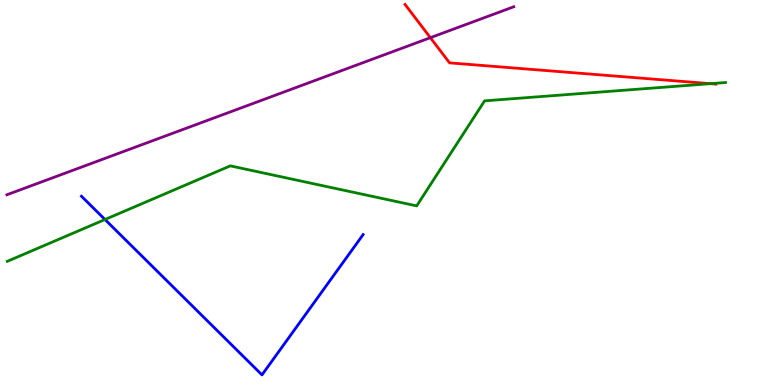[{'lines': ['blue', 'red'], 'intersections': []}, {'lines': ['green', 'red'], 'intersections': [{'x': 9.17, 'y': 7.83}]}, {'lines': ['purple', 'red'], 'intersections': [{'x': 5.55, 'y': 9.02}]}, {'lines': ['blue', 'green'], 'intersections': [{'x': 1.35, 'y': 4.3}]}, {'lines': ['blue', 'purple'], 'intersections': []}, {'lines': ['green', 'purple'], 'intersections': []}]